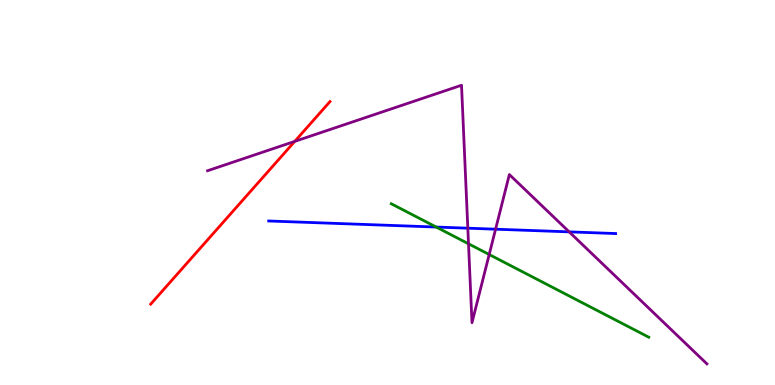[{'lines': ['blue', 'red'], 'intersections': []}, {'lines': ['green', 'red'], 'intersections': []}, {'lines': ['purple', 'red'], 'intersections': [{'x': 3.8, 'y': 6.33}]}, {'lines': ['blue', 'green'], 'intersections': [{'x': 5.63, 'y': 4.1}]}, {'lines': ['blue', 'purple'], 'intersections': [{'x': 6.04, 'y': 4.07}, {'x': 6.39, 'y': 4.05}, {'x': 7.34, 'y': 3.98}]}, {'lines': ['green', 'purple'], 'intersections': [{'x': 6.05, 'y': 3.67}, {'x': 6.31, 'y': 3.39}]}]